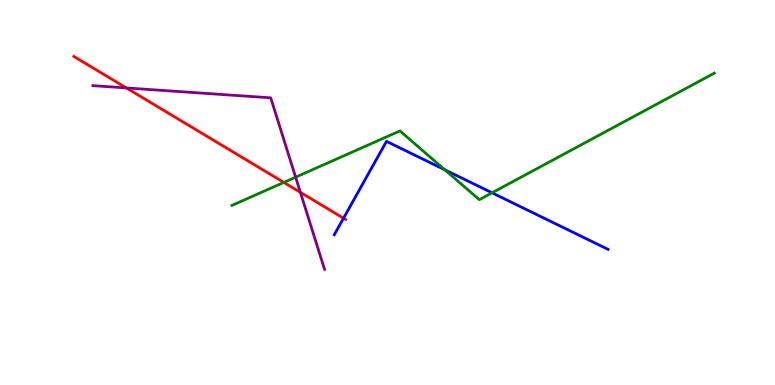[{'lines': ['blue', 'red'], 'intersections': [{'x': 4.43, 'y': 4.33}]}, {'lines': ['green', 'red'], 'intersections': [{'x': 3.66, 'y': 5.26}]}, {'lines': ['purple', 'red'], 'intersections': [{'x': 1.63, 'y': 7.72}, {'x': 3.88, 'y': 5.0}]}, {'lines': ['blue', 'green'], 'intersections': [{'x': 5.74, 'y': 5.59}, {'x': 6.35, 'y': 4.99}]}, {'lines': ['blue', 'purple'], 'intersections': []}, {'lines': ['green', 'purple'], 'intersections': [{'x': 3.81, 'y': 5.4}]}]